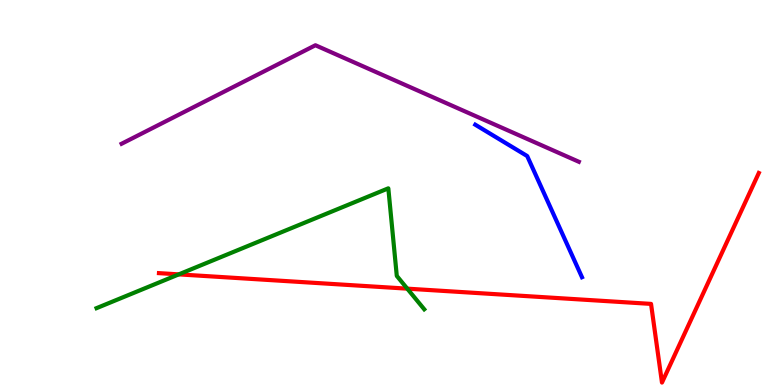[{'lines': ['blue', 'red'], 'intersections': []}, {'lines': ['green', 'red'], 'intersections': [{'x': 2.31, 'y': 2.87}, {'x': 5.26, 'y': 2.5}]}, {'lines': ['purple', 'red'], 'intersections': []}, {'lines': ['blue', 'green'], 'intersections': []}, {'lines': ['blue', 'purple'], 'intersections': []}, {'lines': ['green', 'purple'], 'intersections': []}]